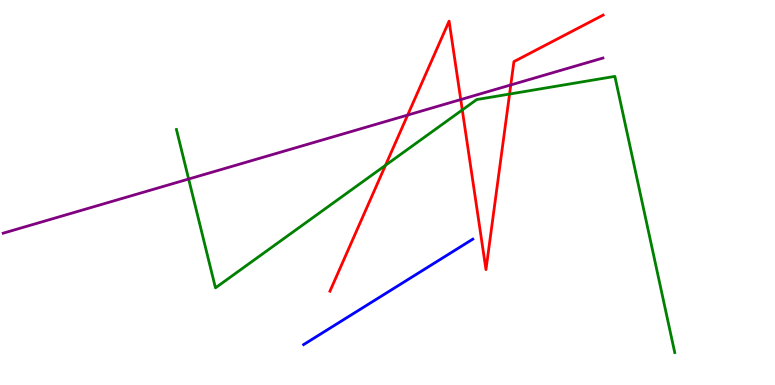[{'lines': ['blue', 'red'], 'intersections': []}, {'lines': ['green', 'red'], 'intersections': [{'x': 4.97, 'y': 5.71}, {'x': 5.96, 'y': 7.14}, {'x': 6.58, 'y': 7.56}]}, {'lines': ['purple', 'red'], 'intersections': [{'x': 5.26, 'y': 7.01}, {'x': 5.95, 'y': 7.41}, {'x': 6.59, 'y': 7.79}]}, {'lines': ['blue', 'green'], 'intersections': []}, {'lines': ['blue', 'purple'], 'intersections': []}, {'lines': ['green', 'purple'], 'intersections': [{'x': 2.43, 'y': 5.35}]}]